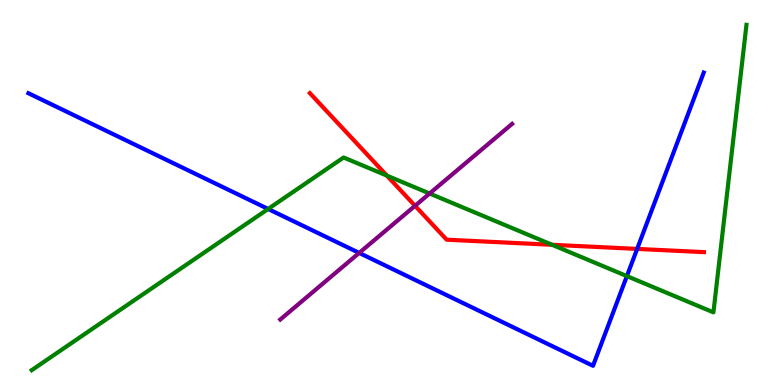[{'lines': ['blue', 'red'], 'intersections': [{'x': 8.22, 'y': 3.53}]}, {'lines': ['green', 'red'], 'intersections': [{'x': 4.99, 'y': 5.44}, {'x': 7.12, 'y': 3.64}]}, {'lines': ['purple', 'red'], 'intersections': [{'x': 5.36, 'y': 4.65}]}, {'lines': ['blue', 'green'], 'intersections': [{'x': 3.46, 'y': 4.57}, {'x': 8.09, 'y': 2.83}]}, {'lines': ['blue', 'purple'], 'intersections': [{'x': 4.63, 'y': 3.43}]}, {'lines': ['green', 'purple'], 'intersections': [{'x': 5.54, 'y': 4.97}]}]